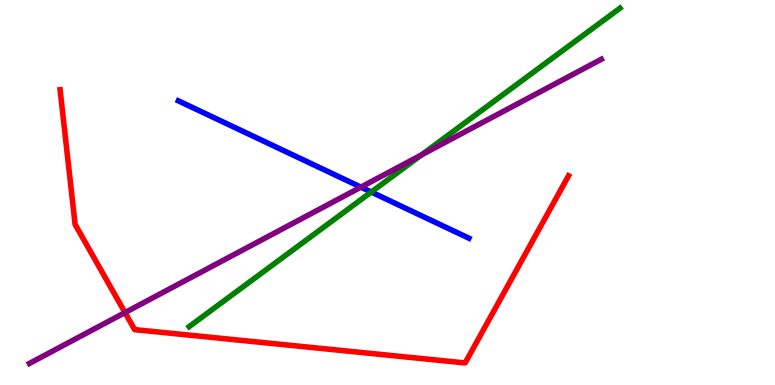[{'lines': ['blue', 'red'], 'intersections': []}, {'lines': ['green', 'red'], 'intersections': []}, {'lines': ['purple', 'red'], 'intersections': [{'x': 1.61, 'y': 1.88}]}, {'lines': ['blue', 'green'], 'intersections': [{'x': 4.79, 'y': 5.01}]}, {'lines': ['blue', 'purple'], 'intersections': [{'x': 4.66, 'y': 5.14}]}, {'lines': ['green', 'purple'], 'intersections': [{'x': 5.44, 'y': 5.98}]}]